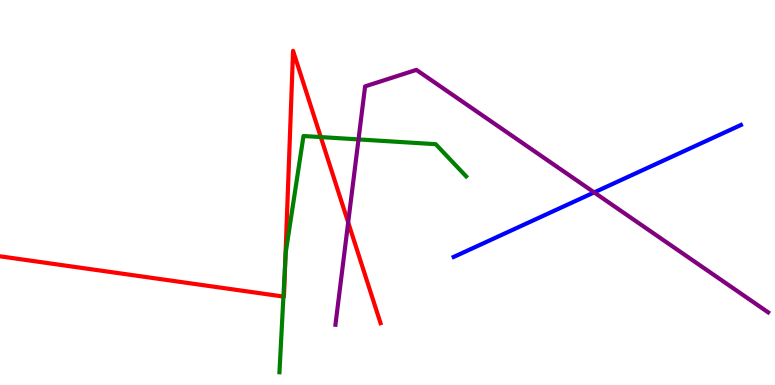[{'lines': ['blue', 'red'], 'intersections': []}, {'lines': ['green', 'red'], 'intersections': [{'x': 3.66, 'y': 2.3}, {'x': 3.68, 'y': 3.2}, {'x': 4.14, 'y': 6.44}]}, {'lines': ['purple', 'red'], 'intersections': [{'x': 4.49, 'y': 4.22}]}, {'lines': ['blue', 'green'], 'intersections': []}, {'lines': ['blue', 'purple'], 'intersections': [{'x': 7.67, 'y': 5.0}]}, {'lines': ['green', 'purple'], 'intersections': [{'x': 4.63, 'y': 6.38}]}]